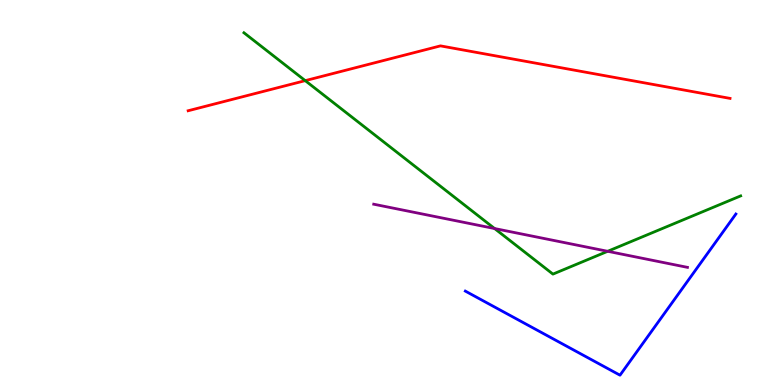[{'lines': ['blue', 'red'], 'intersections': []}, {'lines': ['green', 'red'], 'intersections': [{'x': 3.94, 'y': 7.91}]}, {'lines': ['purple', 'red'], 'intersections': []}, {'lines': ['blue', 'green'], 'intersections': []}, {'lines': ['blue', 'purple'], 'intersections': []}, {'lines': ['green', 'purple'], 'intersections': [{'x': 6.38, 'y': 4.06}, {'x': 7.84, 'y': 3.47}]}]